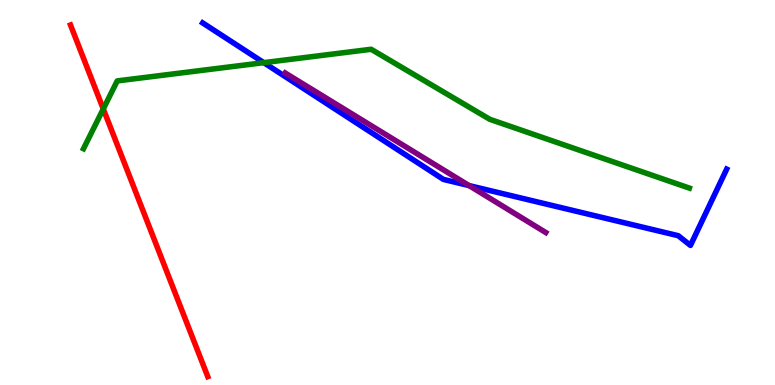[{'lines': ['blue', 'red'], 'intersections': []}, {'lines': ['green', 'red'], 'intersections': [{'x': 1.33, 'y': 7.17}]}, {'lines': ['purple', 'red'], 'intersections': []}, {'lines': ['blue', 'green'], 'intersections': [{'x': 3.4, 'y': 8.37}]}, {'lines': ['blue', 'purple'], 'intersections': [{'x': 6.05, 'y': 5.18}]}, {'lines': ['green', 'purple'], 'intersections': []}]